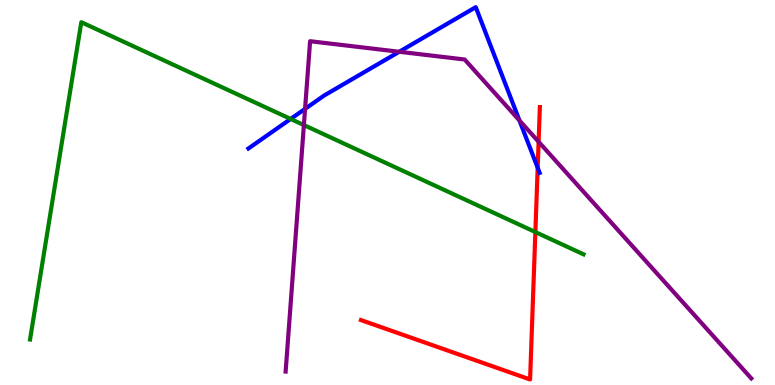[{'lines': ['blue', 'red'], 'intersections': [{'x': 6.94, 'y': 5.64}]}, {'lines': ['green', 'red'], 'intersections': [{'x': 6.91, 'y': 3.97}]}, {'lines': ['purple', 'red'], 'intersections': [{'x': 6.95, 'y': 6.32}]}, {'lines': ['blue', 'green'], 'intersections': [{'x': 3.75, 'y': 6.91}]}, {'lines': ['blue', 'purple'], 'intersections': [{'x': 3.94, 'y': 7.17}, {'x': 5.15, 'y': 8.66}, {'x': 6.7, 'y': 6.87}]}, {'lines': ['green', 'purple'], 'intersections': [{'x': 3.92, 'y': 6.75}]}]